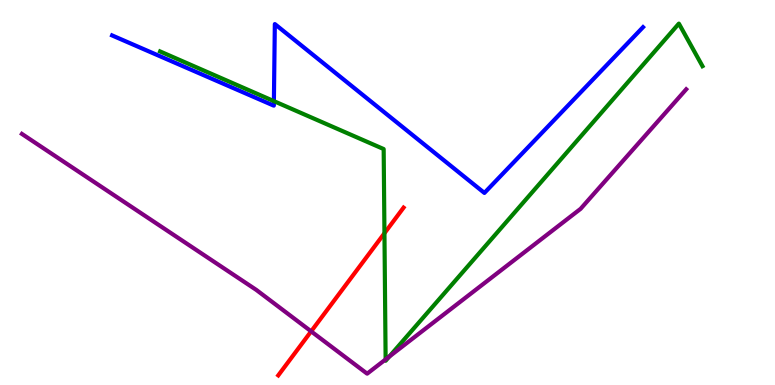[{'lines': ['blue', 'red'], 'intersections': []}, {'lines': ['green', 'red'], 'intersections': [{'x': 4.96, 'y': 3.94}]}, {'lines': ['purple', 'red'], 'intersections': [{'x': 4.01, 'y': 1.39}]}, {'lines': ['blue', 'green'], 'intersections': [{'x': 3.53, 'y': 7.37}]}, {'lines': ['blue', 'purple'], 'intersections': []}, {'lines': ['green', 'purple'], 'intersections': [{'x': 4.98, 'y': 0.665}, {'x': 5.02, 'y': 0.738}]}]